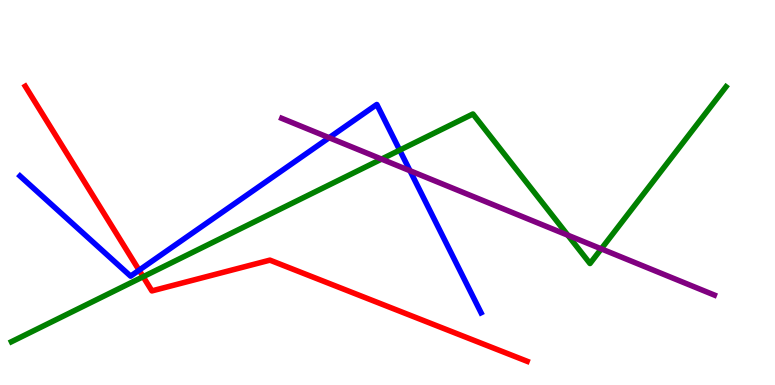[{'lines': ['blue', 'red'], 'intersections': [{'x': 1.79, 'y': 2.98}]}, {'lines': ['green', 'red'], 'intersections': [{'x': 1.85, 'y': 2.81}]}, {'lines': ['purple', 'red'], 'intersections': []}, {'lines': ['blue', 'green'], 'intersections': [{'x': 5.16, 'y': 6.1}]}, {'lines': ['blue', 'purple'], 'intersections': [{'x': 4.25, 'y': 6.42}, {'x': 5.29, 'y': 5.57}]}, {'lines': ['green', 'purple'], 'intersections': [{'x': 4.92, 'y': 5.87}, {'x': 7.33, 'y': 3.89}, {'x': 7.76, 'y': 3.54}]}]